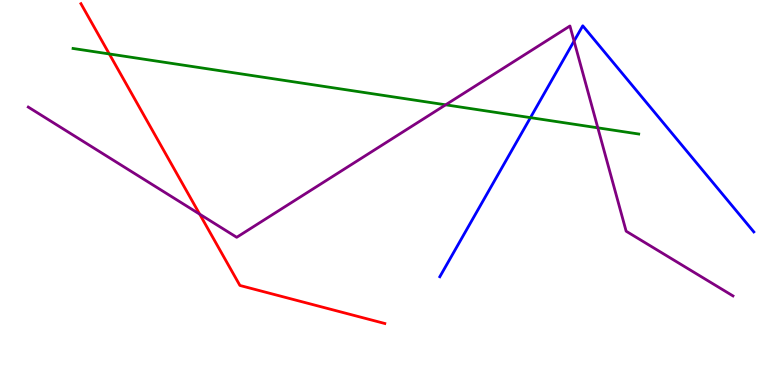[{'lines': ['blue', 'red'], 'intersections': []}, {'lines': ['green', 'red'], 'intersections': [{'x': 1.41, 'y': 8.6}]}, {'lines': ['purple', 'red'], 'intersections': [{'x': 2.58, 'y': 4.44}]}, {'lines': ['blue', 'green'], 'intersections': [{'x': 6.84, 'y': 6.94}]}, {'lines': ['blue', 'purple'], 'intersections': [{'x': 7.41, 'y': 8.93}]}, {'lines': ['green', 'purple'], 'intersections': [{'x': 5.75, 'y': 7.28}, {'x': 7.71, 'y': 6.68}]}]